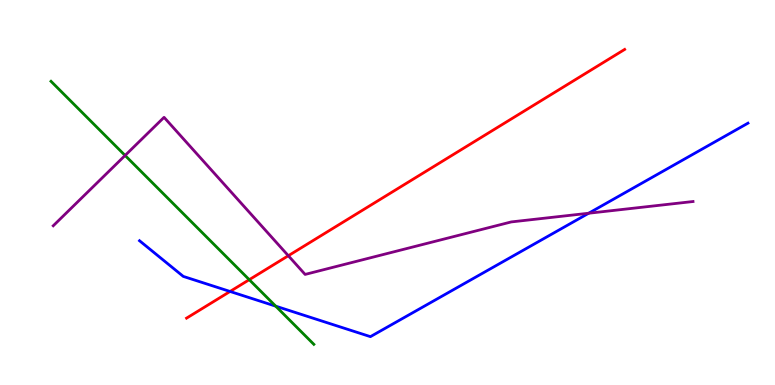[{'lines': ['blue', 'red'], 'intersections': [{'x': 2.97, 'y': 2.43}]}, {'lines': ['green', 'red'], 'intersections': [{'x': 3.22, 'y': 2.74}]}, {'lines': ['purple', 'red'], 'intersections': [{'x': 3.72, 'y': 3.36}]}, {'lines': ['blue', 'green'], 'intersections': [{'x': 3.56, 'y': 2.05}]}, {'lines': ['blue', 'purple'], 'intersections': [{'x': 7.6, 'y': 4.46}]}, {'lines': ['green', 'purple'], 'intersections': [{'x': 1.61, 'y': 5.96}]}]